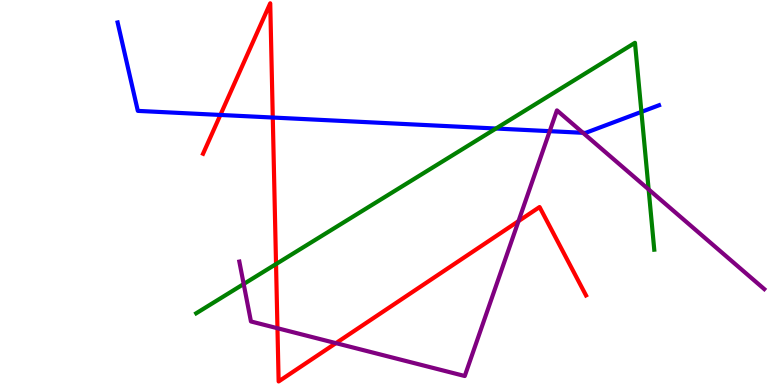[{'lines': ['blue', 'red'], 'intersections': [{'x': 2.84, 'y': 7.01}, {'x': 3.52, 'y': 6.95}]}, {'lines': ['green', 'red'], 'intersections': [{'x': 3.56, 'y': 3.14}]}, {'lines': ['purple', 'red'], 'intersections': [{'x': 3.58, 'y': 1.47}, {'x': 4.33, 'y': 1.09}, {'x': 6.69, 'y': 4.26}]}, {'lines': ['blue', 'green'], 'intersections': [{'x': 6.4, 'y': 6.66}, {'x': 8.28, 'y': 7.09}]}, {'lines': ['blue', 'purple'], 'intersections': [{'x': 7.09, 'y': 6.59}, {'x': 7.52, 'y': 6.55}]}, {'lines': ['green', 'purple'], 'intersections': [{'x': 3.14, 'y': 2.62}, {'x': 8.37, 'y': 5.08}]}]